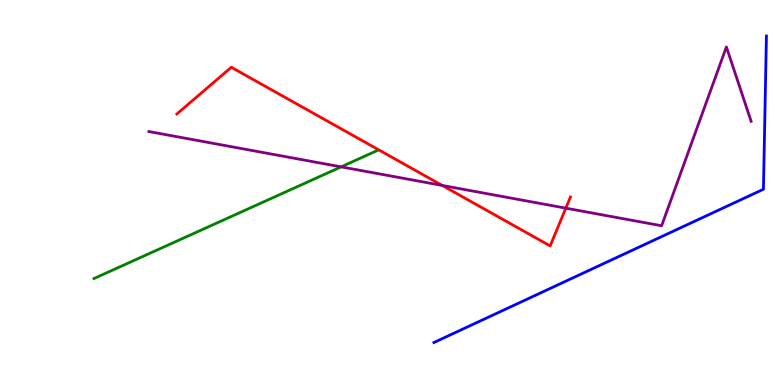[{'lines': ['blue', 'red'], 'intersections': []}, {'lines': ['green', 'red'], 'intersections': []}, {'lines': ['purple', 'red'], 'intersections': [{'x': 5.71, 'y': 5.18}, {'x': 7.3, 'y': 4.59}]}, {'lines': ['blue', 'green'], 'intersections': []}, {'lines': ['blue', 'purple'], 'intersections': []}, {'lines': ['green', 'purple'], 'intersections': [{'x': 4.4, 'y': 5.67}]}]